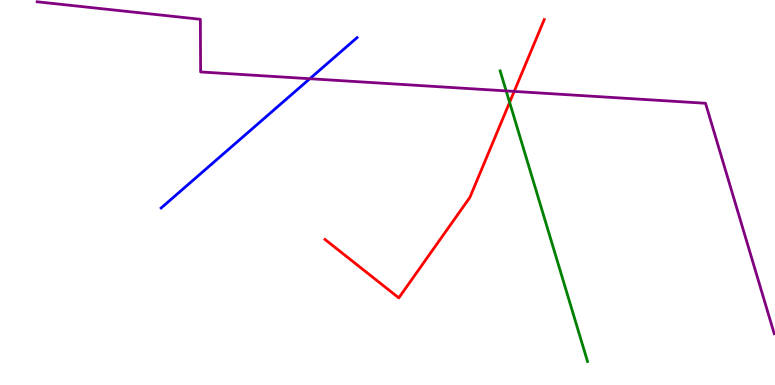[{'lines': ['blue', 'red'], 'intersections': []}, {'lines': ['green', 'red'], 'intersections': [{'x': 6.58, 'y': 7.34}]}, {'lines': ['purple', 'red'], 'intersections': [{'x': 6.63, 'y': 7.63}]}, {'lines': ['blue', 'green'], 'intersections': []}, {'lines': ['blue', 'purple'], 'intersections': [{'x': 4.0, 'y': 7.96}]}, {'lines': ['green', 'purple'], 'intersections': [{'x': 6.53, 'y': 7.64}]}]